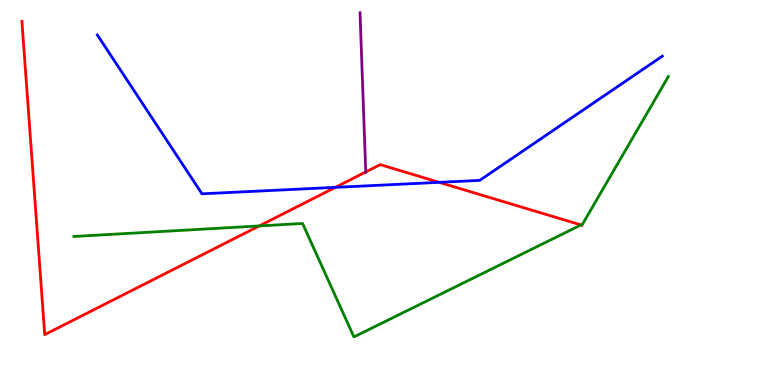[{'lines': ['blue', 'red'], 'intersections': [{'x': 4.33, 'y': 5.13}, {'x': 5.67, 'y': 5.26}]}, {'lines': ['green', 'red'], 'intersections': [{'x': 3.34, 'y': 4.13}, {'x': 7.5, 'y': 4.16}]}, {'lines': ['purple', 'red'], 'intersections': [{'x': 4.72, 'y': 5.53}]}, {'lines': ['blue', 'green'], 'intersections': []}, {'lines': ['blue', 'purple'], 'intersections': []}, {'lines': ['green', 'purple'], 'intersections': []}]